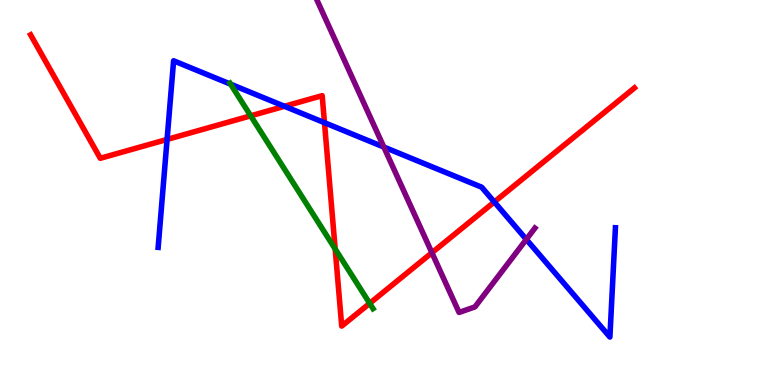[{'lines': ['blue', 'red'], 'intersections': [{'x': 2.16, 'y': 6.38}, {'x': 3.67, 'y': 7.24}, {'x': 4.19, 'y': 6.81}, {'x': 6.38, 'y': 4.75}]}, {'lines': ['green', 'red'], 'intersections': [{'x': 3.23, 'y': 6.99}, {'x': 4.32, 'y': 3.53}, {'x': 4.77, 'y': 2.12}]}, {'lines': ['purple', 'red'], 'intersections': [{'x': 5.57, 'y': 3.44}]}, {'lines': ['blue', 'green'], 'intersections': [{'x': 2.98, 'y': 7.81}]}, {'lines': ['blue', 'purple'], 'intersections': [{'x': 4.95, 'y': 6.18}, {'x': 6.79, 'y': 3.78}]}, {'lines': ['green', 'purple'], 'intersections': []}]